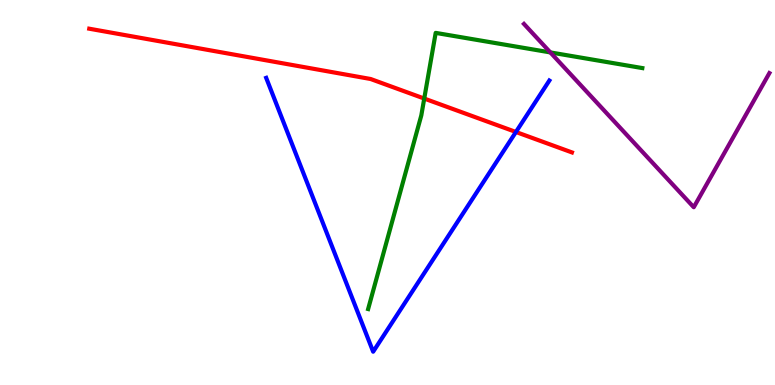[{'lines': ['blue', 'red'], 'intersections': [{'x': 6.66, 'y': 6.57}]}, {'lines': ['green', 'red'], 'intersections': [{'x': 5.47, 'y': 7.44}]}, {'lines': ['purple', 'red'], 'intersections': []}, {'lines': ['blue', 'green'], 'intersections': []}, {'lines': ['blue', 'purple'], 'intersections': []}, {'lines': ['green', 'purple'], 'intersections': [{'x': 7.1, 'y': 8.64}]}]